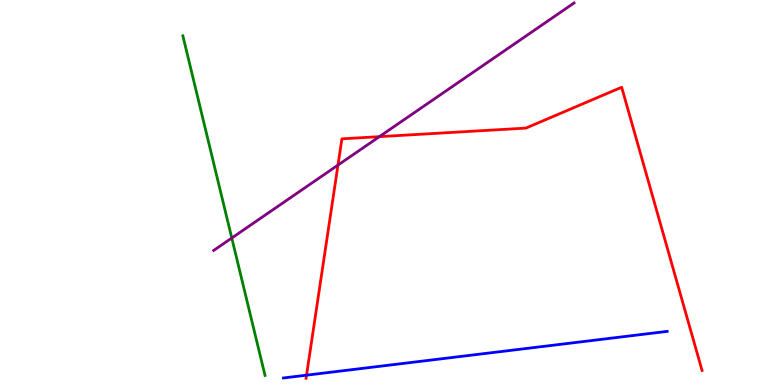[{'lines': ['blue', 'red'], 'intersections': [{'x': 3.96, 'y': 0.255}]}, {'lines': ['green', 'red'], 'intersections': []}, {'lines': ['purple', 'red'], 'intersections': [{'x': 4.36, 'y': 5.71}, {'x': 4.9, 'y': 6.45}]}, {'lines': ['blue', 'green'], 'intersections': []}, {'lines': ['blue', 'purple'], 'intersections': []}, {'lines': ['green', 'purple'], 'intersections': [{'x': 2.99, 'y': 3.82}]}]